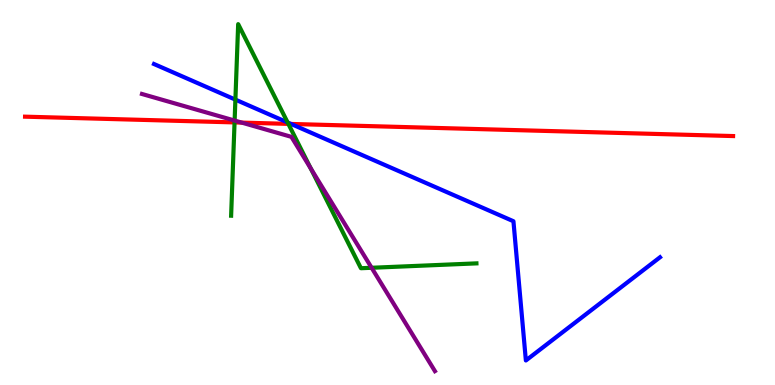[{'lines': ['blue', 'red'], 'intersections': [{'x': 3.76, 'y': 6.78}]}, {'lines': ['green', 'red'], 'intersections': [{'x': 3.03, 'y': 6.82}, {'x': 3.72, 'y': 6.78}]}, {'lines': ['purple', 'red'], 'intersections': [{'x': 3.12, 'y': 6.82}]}, {'lines': ['blue', 'green'], 'intersections': [{'x': 3.04, 'y': 7.41}, {'x': 3.71, 'y': 6.82}]}, {'lines': ['blue', 'purple'], 'intersections': []}, {'lines': ['green', 'purple'], 'intersections': [{'x': 3.03, 'y': 6.87}, {'x': 4.01, 'y': 5.63}, {'x': 4.79, 'y': 3.04}]}]